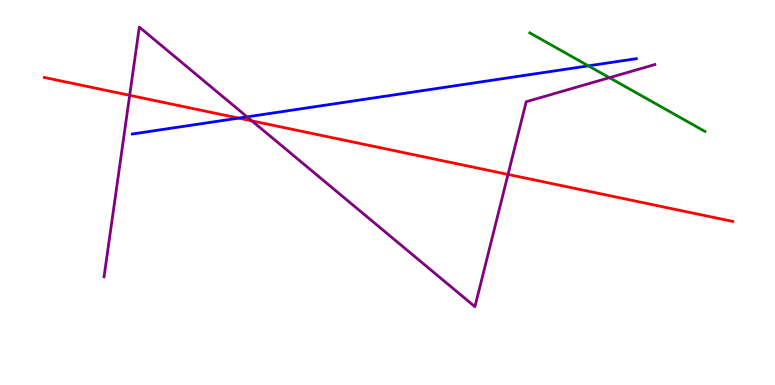[{'lines': ['blue', 'red'], 'intersections': [{'x': 3.08, 'y': 6.93}]}, {'lines': ['green', 'red'], 'intersections': []}, {'lines': ['purple', 'red'], 'intersections': [{'x': 1.67, 'y': 7.52}, {'x': 3.25, 'y': 6.86}, {'x': 6.56, 'y': 5.47}]}, {'lines': ['blue', 'green'], 'intersections': [{'x': 7.59, 'y': 8.29}]}, {'lines': ['blue', 'purple'], 'intersections': [{'x': 3.19, 'y': 6.96}]}, {'lines': ['green', 'purple'], 'intersections': [{'x': 7.86, 'y': 7.98}]}]